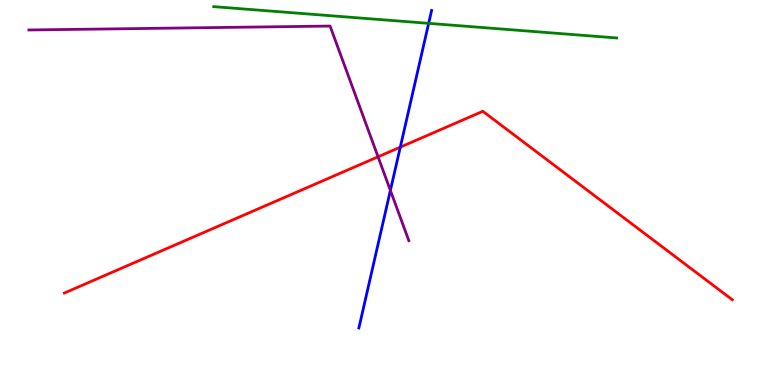[{'lines': ['blue', 'red'], 'intersections': [{'x': 5.17, 'y': 6.18}]}, {'lines': ['green', 'red'], 'intersections': []}, {'lines': ['purple', 'red'], 'intersections': [{'x': 4.88, 'y': 5.93}]}, {'lines': ['blue', 'green'], 'intersections': [{'x': 5.53, 'y': 9.39}]}, {'lines': ['blue', 'purple'], 'intersections': [{'x': 5.04, 'y': 5.05}]}, {'lines': ['green', 'purple'], 'intersections': []}]